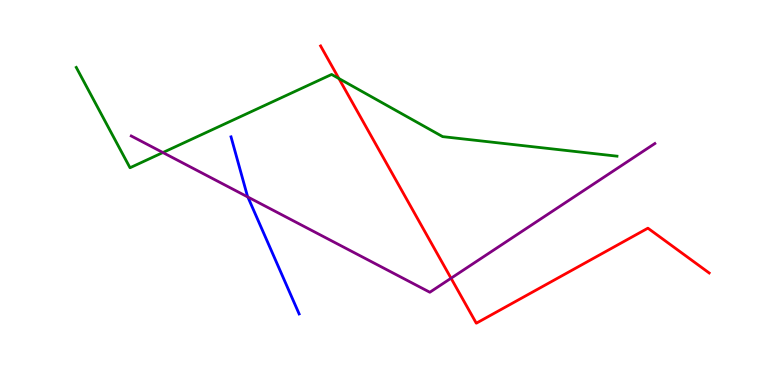[{'lines': ['blue', 'red'], 'intersections': []}, {'lines': ['green', 'red'], 'intersections': [{'x': 4.37, 'y': 7.96}]}, {'lines': ['purple', 'red'], 'intersections': [{'x': 5.82, 'y': 2.77}]}, {'lines': ['blue', 'green'], 'intersections': []}, {'lines': ['blue', 'purple'], 'intersections': [{'x': 3.2, 'y': 4.88}]}, {'lines': ['green', 'purple'], 'intersections': [{'x': 2.1, 'y': 6.04}]}]